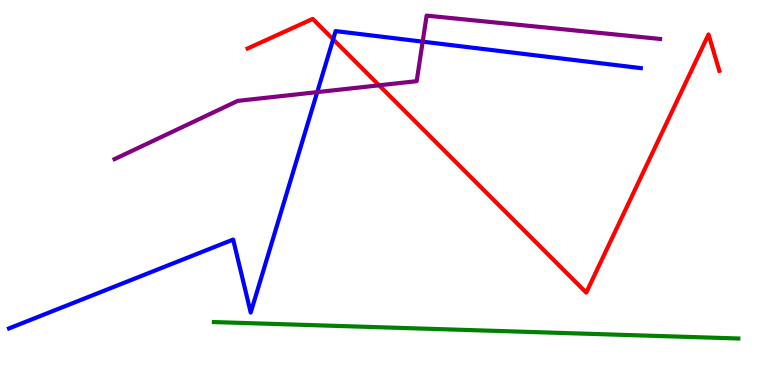[{'lines': ['blue', 'red'], 'intersections': [{'x': 4.3, 'y': 8.98}]}, {'lines': ['green', 'red'], 'intersections': []}, {'lines': ['purple', 'red'], 'intersections': [{'x': 4.89, 'y': 7.78}]}, {'lines': ['blue', 'green'], 'intersections': []}, {'lines': ['blue', 'purple'], 'intersections': [{'x': 4.09, 'y': 7.61}, {'x': 5.45, 'y': 8.92}]}, {'lines': ['green', 'purple'], 'intersections': []}]